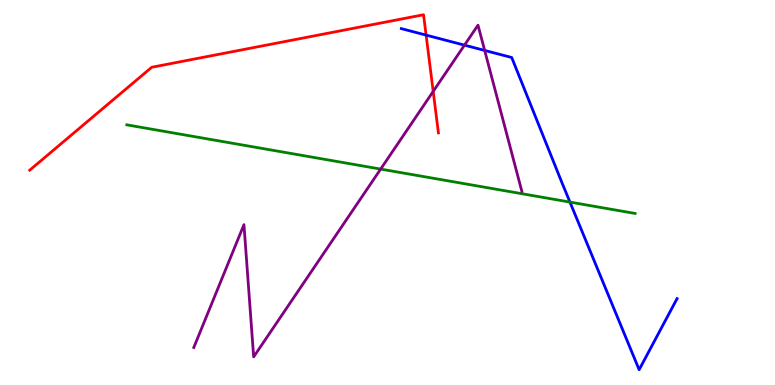[{'lines': ['blue', 'red'], 'intersections': [{'x': 5.5, 'y': 9.09}]}, {'lines': ['green', 'red'], 'intersections': []}, {'lines': ['purple', 'red'], 'intersections': [{'x': 5.59, 'y': 7.63}]}, {'lines': ['blue', 'green'], 'intersections': [{'x': 7.35, 'y': 4.75}]}, {'lines': ['blue', 'purple'], 'intersections': [{'x': 5.99, 'y': 8.83}, {'x': 6.25, 'y': 8.69}]}, {'lines': ['green', 'purple'], 'intersections': [{'x': 4.91, 'y': 5.61}]}]